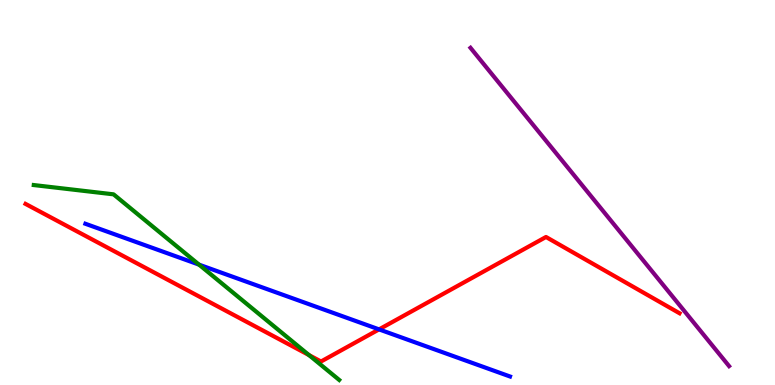[{'lines': ['blue', 'red'], 'intersections': [{'x': 4.89, 'y': 1.44}]}, {'lines': ['green', 'red'], 'intersections': [{'x': 3.99, 'y': 0.777}]}, {'lines': ['purple', 'red'], 'intersections': []}, {'lines': ['blue', 'green'], 'intersections': [{'x': 2.57, 'y': 3.13}]}, {'lines': ['blue', 'purple'], 'intersections': []}, {'lines': ['green', 'purple'], 'intersections': []}]